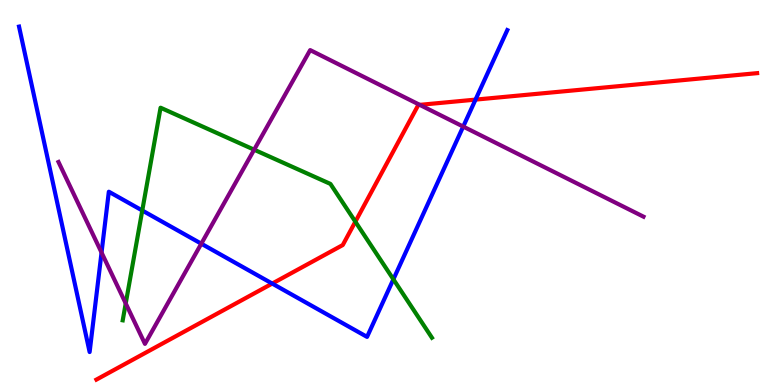[{'lines': ['blue', 'red'], 'intersections': [{'x': 3.51, 'y': 2.63}, {'x': 6.14, 'y': 7.41}]}, {'lines': ['green', 'red'], 'intersections': [{'x': 4.59, 'y': 4.24}]}, {'lines': ['purple', 'red'], 'intersections': [{'x': 5.42, 'y': 7.28}]}, {'lines': ['blue', 'green'], 'intersections': [{'x': 1.84, 'y': 4.53}, {'x': 5.08, 'y': 2.75}]}, {'lines': ['blue', 'purple'], 'intersections': [{'x': 1.31, 'y': 3.44}, {'x': 2.6, 'y': 3.67}, {'x': 5.98, 'y': 6.71}]}, {'lines': ['green', 'purple'], 'intersections': [{'x': 1.62, 'y': 2.12}, {'x': 3.28, 'y': 6.11}]}]